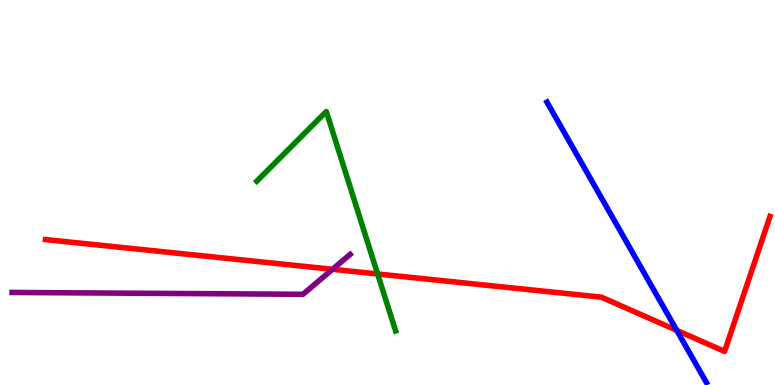[{'lines': ['blue', 'red'], 'intersections': [{'x': 8.73, 'y': 1.42}]}, {'lines': ['green', 'red'], 'intersections': [{'x': 4.87, 'y': 2.88}]}, {'lines': ['purple', 'red'], 'intersections': [{'x': 4.29, 'y': 3.01}]}, {'lines': ['blue', 'green'], 'intersections': []}, {'lines': ['blue', 'purple'], 'intersections': []}, {'lines': ['green', 'purple'], 'intersections': []}]